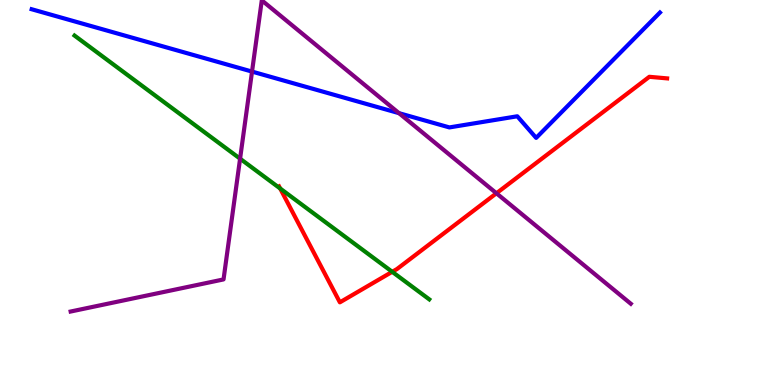[{'lines': ['blue', 'red'], 'intersections': []}, {'lines': ['green', 'red'], 'intersections': [{'x': 3.62, 'y': 5.1}, {'x': 5.06, 'y': 2.94}]}, {'lines': ['purple', 'red'], 'intersections': [{'x': 6.41, 'y': 4.98}]}, {'lines': ['blue', 'green'], 'intersections': []}, {'lines': ['blue', 'purple'], 'intersections': [{'x': 3.25, 'y': 8.14}, {'x': 5.15, 'y': 7.06}]}, {'lines': ['green', 'purple'], 'intersections': [{'x': 3.1, 'y': 5.88}]}]